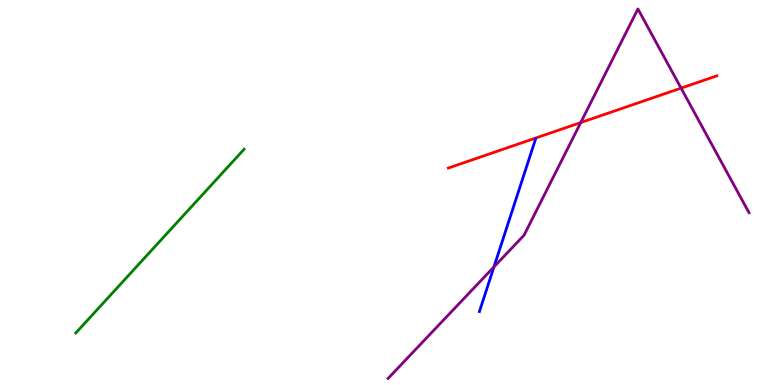[{'lines': ['blue', 'red'], 'intersections': []}, {'lines': ['green', 'red'], 'intersections': []}, {'lines': ['purple', 'red'], 'intersections': [{'x': 7.49, 'y': 6.82}, {'x': 8.79, 'y': 7.71}]}, {'lines': ['blue', 'green'], 'intersections': []}, {'lines': ['blue', 'purple'], 'intersections': [{'x': 6.37, 'y': 3.07}]}, {'lines': ['green', 'purple'], 'intersections': []}]